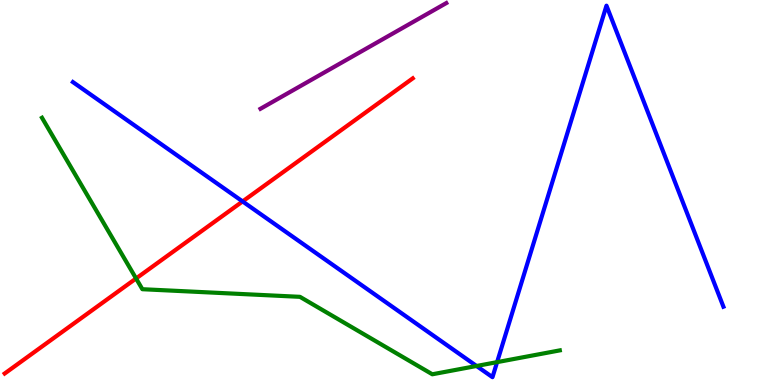[{'lines': ['blue', 'red'], 'intersections': [{'x': 3.13, 'y': 4.77}]}, {'lines': ['green', 'red'], 'intersections': [{'x': 1.76, 'y': 2.77}]}, {'lines': ['purple', 'red'], 'intersections': []}, {'lines': ['blue', 'green'], 'intersections': [{'x': 6.15, 'y': 0.494}, {'x': 6.41, 'y': 0.594}]}, {'lines': ['blue', 'purple'], 'intersections': []}, {'lines': ['green', 'purple'], 'intersections': []}]